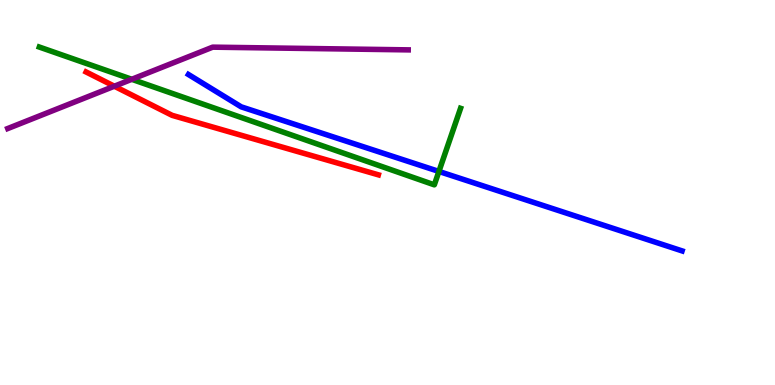[{'lines': ['blue', 'red'], 'intersections': []}, {'lines': ['green', 'red'], 'intersections': []}, {'lines': ['purple', 'red'], 'intersections': [{'x': 1.48, 'y': 7.76}]}, {'lines': ['blue', 'green'], 'intersections': [{'x': 5.66, 'y': 5.55}]}, {'lines': ['blue', 'purple'], 'intersections': []}, {'lines': ['green', 'purple'], 'intersections': [{'x': 1.7, 'y': 7.94}]}]